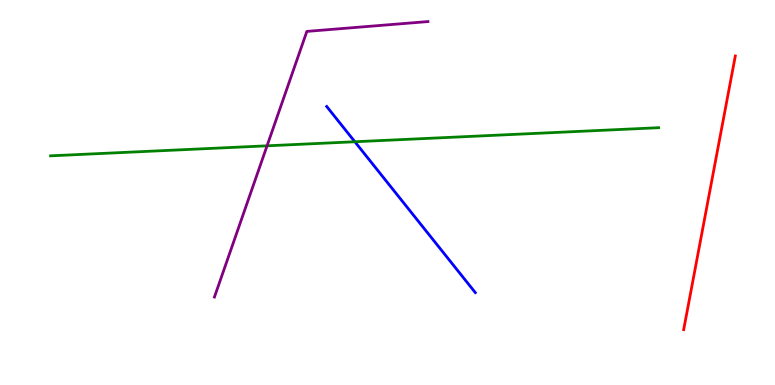[{'lines': ['blue', 'red'], 'intersections': []}, {'lines': ['green', 'red'], 'intersections': []}, {'lines': ['purple', 'red'], 'intersections': []}, {'lines': ['blue', 'green'], 'intersections': [{'x': 4.58, 'y': 6.32}]}, {'lines': ['blue', 'purple'], 'intersections': []}, {'lines': ['green', 'purple'], 'intersections': [{'x': 3.45, 'y': 6.21}]}]